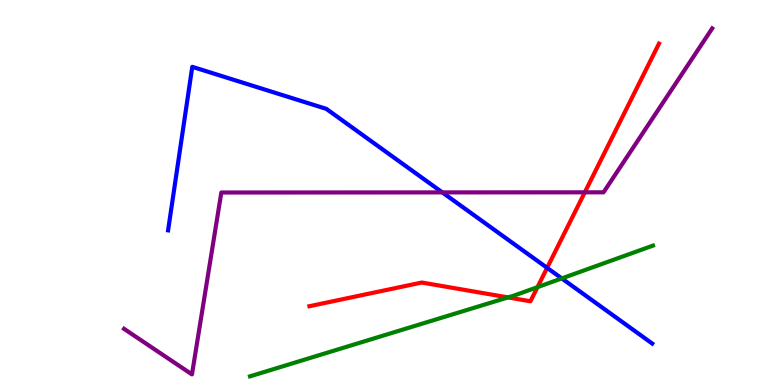[{'lines': ['blue', 'red'], 'intersections': [{'x': 7.06, 'y': 3.04}]}, {'lines': ['green', 'red'], 'intersections': [{'x': 6.56, 'y': 2.27}, {'x': 6.94, 'y': 2.54}]}, {'lines': ['purple', 'red'], 'intersections': [{'x': 7.55, 'y': 5.0}]}, {'lines': ['blue', 'green'], 'intersections': [{'x': 7.25, 'y': 2.77}]}, {'lines': ['blue', 'purple'], 'intersections': [{'x': 5.71, 'y': 5.0}]}, {'lines': ['green', 'purple'], 'intersections': []}]